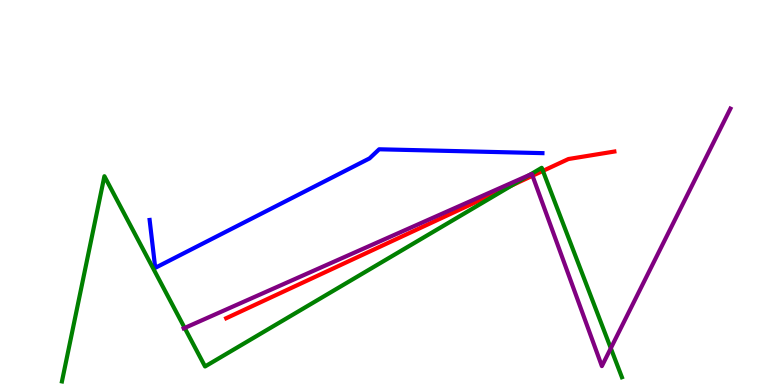[{'lines': ['blue', 'red'], 'intersections': []}, {'lines': ['green', 'red'], 'intersections': [{'x': 6.61, 'y': 5.19}, {'x': 7.01, 'y': 5.56}]}, {'lines': ['purple', 'red'], 'intersections': [{'x': 6.87, 'y': 5.44}]}, {'lines': ['blue', 'green'], 'intersections': []}, {'lines': ['blue', 'purple'], 'intersections': []}, {'lines': ['green', 'purple'], 'intersections': [{'x': 2.38, 'y': 1.48}, {'x': 6.84, 'y': 5.46}, {'x': 7.88, 'y': 0.955}]}]